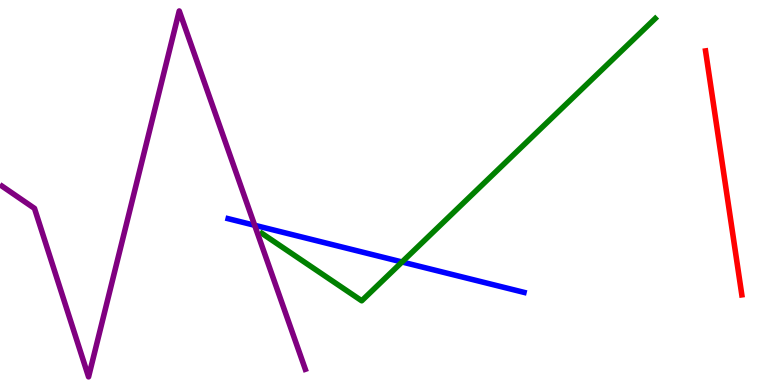[{'lines': ['blue', 'red'], 'intersections': []}, {'lines': ['green', 'red'], 'intersections': []}, {'lines': ['purple', 'red'], 'intersections': []}, {'lines': ['blue', 'green'], 'intersections': [{'x': 5.19, 'y': 3.2}]}, {'lines': ['blue', 'purple'], 'intersections': [{'x': 3.29, 'y': 4.15}]}, {'lines': ['green', 'purple'], 'intersections': []}]